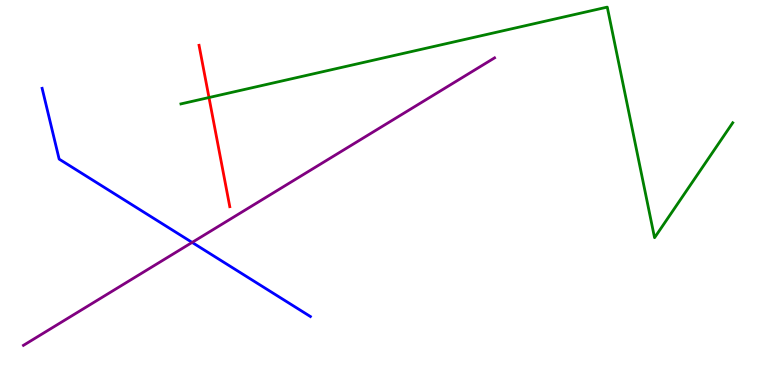[{'lines': ['blue', 'red'], 'intersections': []}, {'lines': ['green', 'red'], 'intersections': [{'x': 2.7, 'y': 7.47}]}, {'lines': ['purple', 'red'], 'intersections': []}, {'lines': ['blue', 'green'], 'intersections': []}, {'lines': ['blue', 'purple'], 'intersections': [{'x': 2.48, 'y': 3.7}]}, {'lines': ['green', 'purple'], 'intersections': []}]